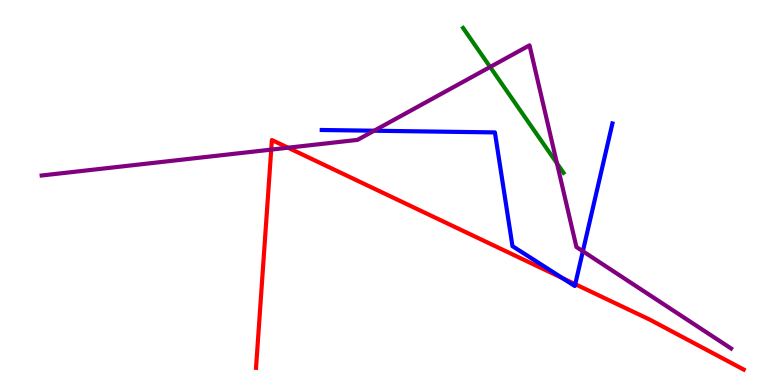[{'lines': ['blue', 'red'], 'intersections': [{'x': 7.26, 'y': 2.78}, {'x': 7.42, 'y': 2.62}]}, {'lines': ['green', 'red'], 'intersections': []}, {'lines': ['purple', 'red'], 'intersections': [{'x': 3.5, 'y': 6.11}, {'x': 3.72, 'y': 6.16}]}, {'lines': ['blue', 'green'], 'intersections': []}, {'lines': ['blue', 'purple'], 'intersections': [{'x': 4.83, 'y': 6.6}, {'x': 7.52, 'y': 3.47}]}, {'lines': ['green', 'purple'], 'intersections': [{'x': 6.32, 'y': 8.26}, {'x': 7.19, 'y': 5.76}]}]